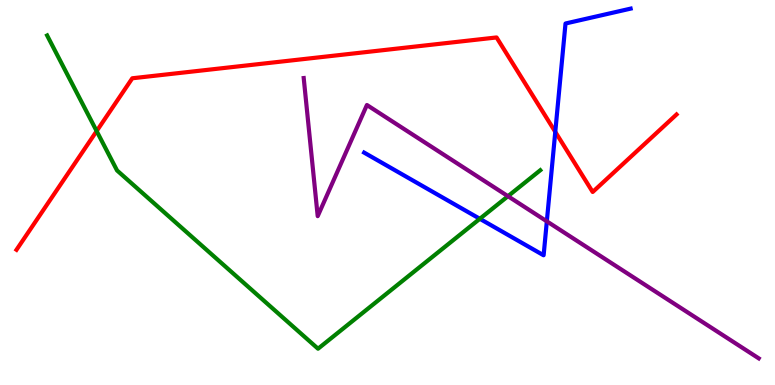[{'lines': ['blue', 'red'], 'intersections': [{'x': 7.16, 'y': 6.58}]}, {'lines': ['green', 'red'], 'intersections': [{'x': 1.25, 'y': 6.6}]}, {'lines': ['purple', 'red'], 'intersections': []}, {'lines': ['blue', 'green'], 'intersections': [{'x': 6.19, 'y': 4.32}]}, {'lines': ['blue', 'purple'], 'intersections': [{'x': 7.06, 'y': 4.25}]}, {'lines': ['green', 'purple'], 'intersections': [{'x': 6.55, 'y': 4.9}]}]